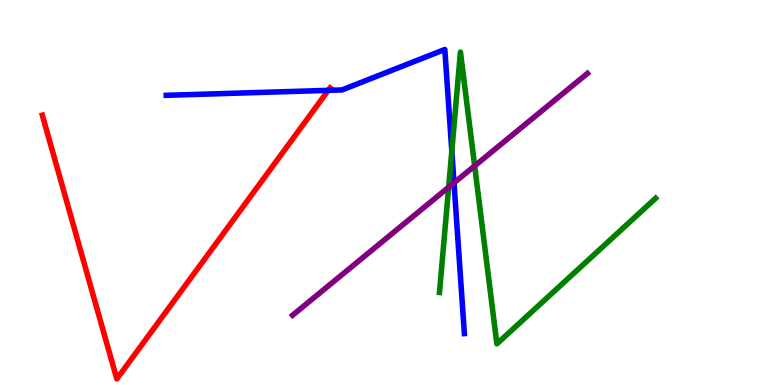[{'lines': ['blue', 'red'], 'intersections': [{'x': 4.24, 'y': 7.65}]}, {'lines': ['green', 'red'], 'intersections': []}, {'lines': ['purple', 'red'], 'intersections': []}, {'lines': ['blue', 'green'], 'intersections': [{'x': 5.83, 'y': 6.08}]}, {'lines': ['blue', 'purple'], 'intersections': [{'x': 5.86, 'y': 5.25}]}, {'lines': ['green', 'purple'], 'intersections': [{'x': 5.79, 'y': 5.14}, {'x': 6.12, 'y': 5.69}]}]